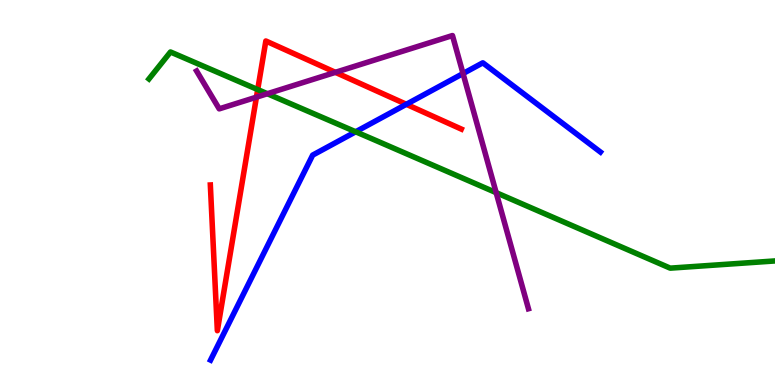[{'lines': ['blue', 'red'], 'intersections': [{'x': 5.24, 'y': 7.29}]}, {'lines': ['green', 'red'], 'intersections': [{'x': 3.33, 'y': 7.67}]}, {'lines': ['purple', 'red'], 'intersections': [{'x': 3.31, 'y': 7.48}, {'x': 4.33, 'y': 8.12}]}, {'lines': ['blue', 'green'], 'intersections': [{'x': 4.59, 'y': 6.58}]}, {'lines': ['blue', 'purple'], 'intersections': [{'x': 5.97, 'y': 8.09}]}, {'lines': ['green', 'purple'], 'intersections': [{'x': 3.45, 'y': 7.57}, {'x': 6.4, 'y': 5.0}]}]